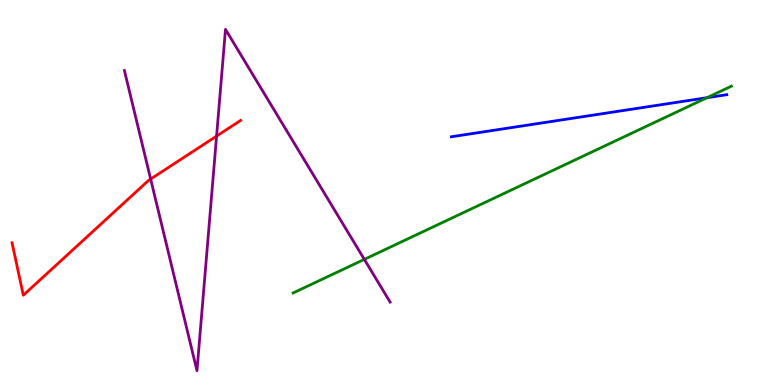[{'lines': ['blue', 'red'], 'intersections': []}, {'lines': ['green', 'red'], 'intersections': []}, {'lines': ['purple', 'red'], 'intersections': [{'x': 1.94, 'y': 5.35}, {'x': 2.79, 'y': 6.47}]}, {'lines': ['blue', 'green'], 'intersections': [{'x': 9.12, 'y': 7.46}]}, {'lines': ['blue', 'purple'], 'intersections': []}, {'lines': ['green', 'purple'], 'intersections': [{'x': 4.7, 'y': 3.26}]}]